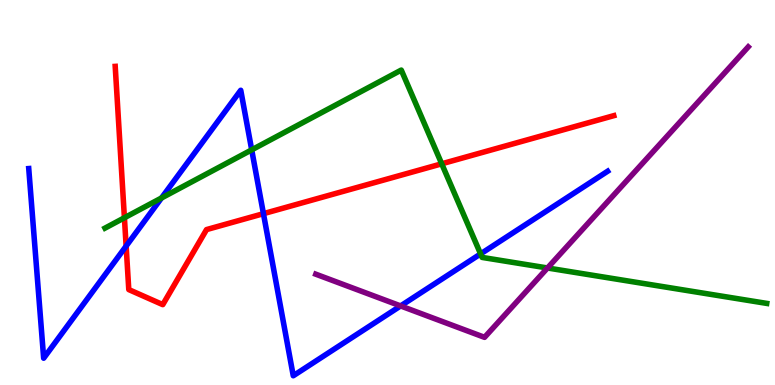[{'lines': ['blue', 'red'], 'intersections': [{'x': 1.63, 'y': 3.61}, {'x': 3.4, 'y': 4.45}]}, {'lines': ['green', 'red'], 'intersections': [{'x': 1.61, 'y': 4.34}, {'x': 5.7, 'y': 5.75}]}, {'lines': ['purple', 'red'], 'intersections': []}, {'lines': ['blue', 'green'], 'intersections': [{'x': 2.08, 'y': 4.86}, {'x': 3.25, 'y': 6.11}, {'x': 6.2, 'y': 3.41}]}, {'lines': ['blue', 'purple'], 'intersections': [{'x': 5.17, 'y': 2.05}]}, {'lines': ['green', 'purple'], 'intersections': [{'x': 7.06, 'y': 3.04}]}]